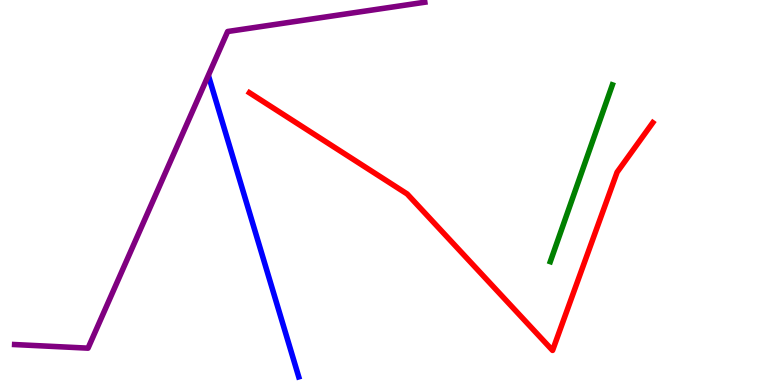[{'lines': ['blue', 'red'], 'intersections': []}, {'lines': ['green', 'red'], 'intersections': []}, {'lines': ['purple', 'red'], 'intersections': []}, {'lines': ['blue', 'green'], 'intersections': []}, {'lines': ['blue', 'purple'], 'intersections': []}, {'lines': ['green', 'purple'], 'intersections': []}]